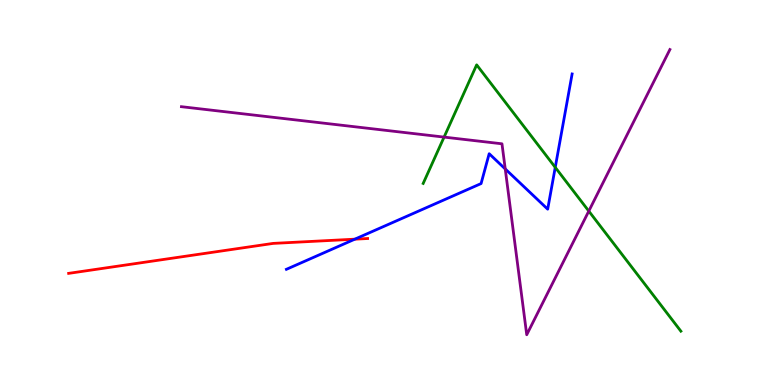[{'lines': ['blue', 'red'], 'intersections': [{'x': 4.58, 'y': 3.79}]}, {'lines': ['green', 'red'], 'intersections': []}, {'lines': ['purple', 'red'], 'intersections': []}, {'lines': ['blue', 'green'], 'intersections': [{'x': 7.16, 'y': 5.65}]}, {'lines': ['blue', 'purple'], 'intersections': [{'x': 6.52, 'y': 5.61}]}, {'lines': ['green', 'purple'], 'intersections': [{'x': 5.73, 'y': 6.44}, {'x': 7.6, 'y': 4.52}]}]